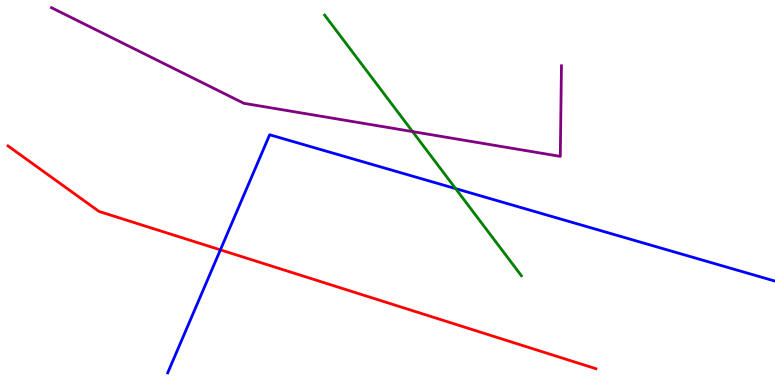[{'lines': ['blue', 'red'], 'intersections': [{'x': 2.84, 'y': 3.51}]}, {'lines': ['green', 'red'], 'intersections': []}, {'lines': ['purple', 'red'], 'intersections': []}, {'lines': ['blue', 'green'], 'intersections': [{'x': 5.88, 'y': 5.1}]}, {'lines': ['blue', 'purple'], 'intersections': []}, {'lines': ['green', 'purple'], 'intersections': [{'x': 5.32, 'y': 6.58}]}]